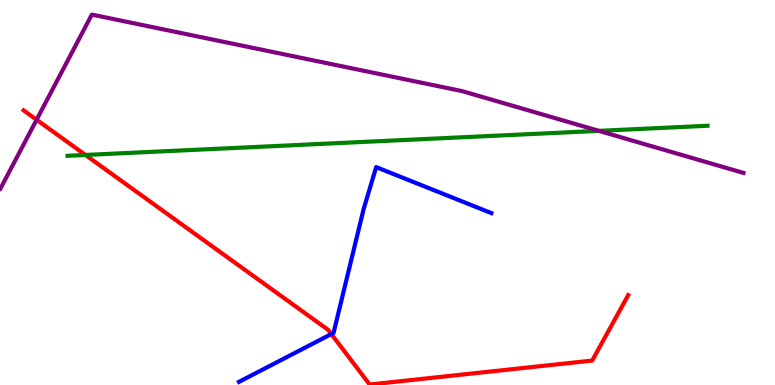[{'lines': ['blue', 'red'], 'intersections': [{'x': 4.28, 'y': 1.32}]}, {'lines': ['green', 'red'], 'intersections': [{'x': 1.1, 'y': 5.97}]}, {'lines': ['purple', 'red'], 'intersections': [{'x': 0.472, 'y': 6.89}]}, {'lines': ['blue', 'green'], 'intersections': []}, {'lines': ['blue', 'purple'], 'intersections': []}, {'lines': ['green', 'purple'], 'intersections': [{'x': 7.73, 'y': 6.6}]}]